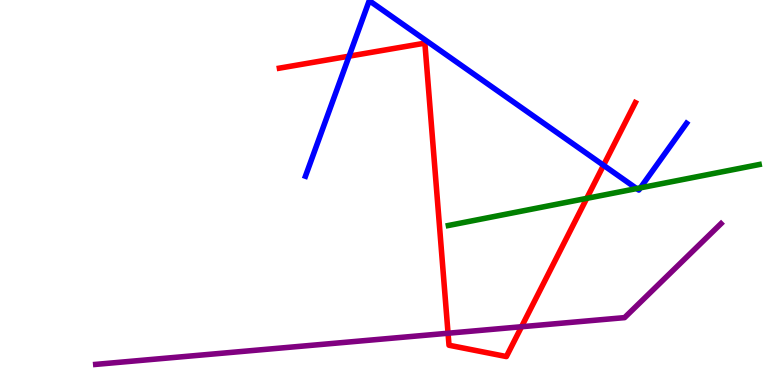[{'lines': ['blue', 'red'], 'intersections': [{'x': 4.5, 'y': 8.54}, {'x': 7.79, 'y': 5.71}]}, {'lines': ['green', 'red'], 'intersections': [{'x': 7.57, 'y': 4.85}]}, {'lines': ['purple', 'red'], 'intersections': [{'x': 5.78, 'y': 1.34}, {'x': 6.73, 'y': 1.51}]}, {'lines': ['blue', 'green'], 'intersections': [{'x': 8.22, 'y': 5.1}, {'x': 8.26, 'y': 5.12}]}, {'lines': ['blue', 'purple'], 'intersections': []}, {'lines': ['green', 'purple'], 'intersections': []}]